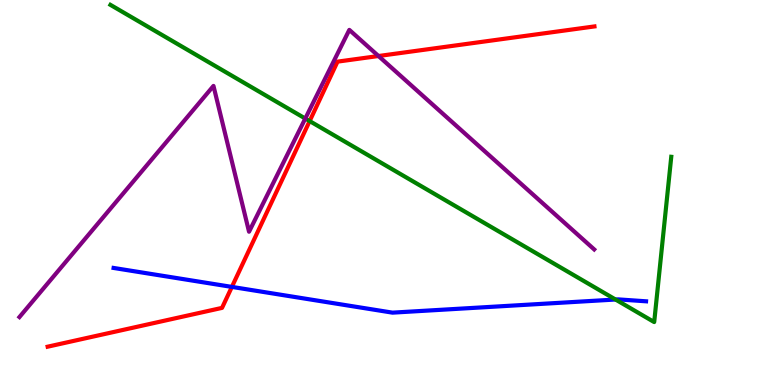[{'lines': ['blue', 'red'], 'intersections': [{'x': 2.99, 'y': 2.55}]}, {'lines': ['green', 'red'], 'intersections': [{'x': 4.0, 'y': 6.86}]}, {'lines': ['purple', 'red'], 'intersections': [{'x': 4.88, 'y': 8.54}]}, {'lines': ['blue', 'green'], 'intersections': [{'x': 7.94, 'y': 2.22}]}, {'lines': ['blue', 'purple'], 'intersections': []}, {'lines': ['green', 'purple'], 'intersections': [{'x': 3.94, 'y': 6.92}]}]